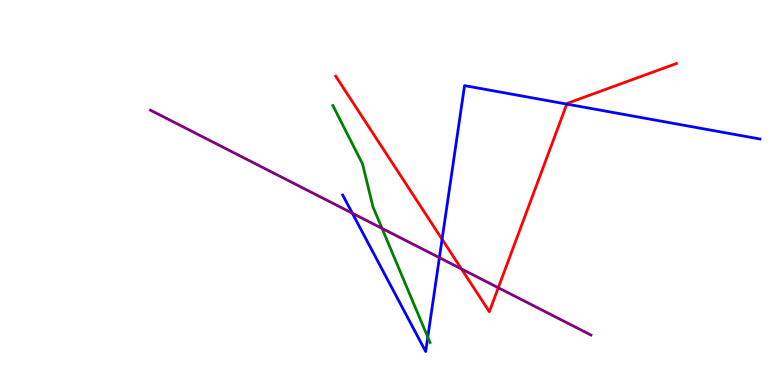[{'lines': ['blue', 'red'], 'intersections': [{'x': 5.7, 'y': 3.79}, {'x': 7.31, 'y': 7.3}]}, {'lines': ['green', 'red'], 'intersections': []}, {'lines': ['purple', 'red'], 'intersections': [{'x': 5.95, 'y': 3.02}, {'x': 6.43, 'y': 2.53}]}, {'lines': ['blue', 'green'], 'intersections': [{'x': 5.52, 'y': 1.24}]}, {'lines': ['blue', 'purple'], 'intersections': [{'x': 4.55, 'y': 4.46}, {'x': 5.67, 'y': 3.31}]}, {'lines': ['green', 'purple'], 'intersections': [{'x': 4.93, 'y': 4.07}]}]